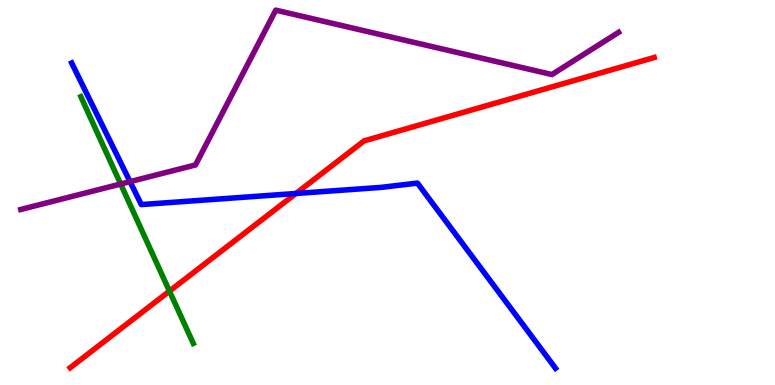[{'lines': ['blue', 'red'], 'intersections': [{'x': 3.82, 'y': 4.97}]}, {'lines': ['green', 'red'], 'intersections': [{'x': 2.19, 'y': 2.44}]}, {'lines': ['purple', 'red'], 'intersections': []}, {'lines': ['blue', 'green'], 'intersections': []}, {'lines': ['blue', 'purple'], 'intersections': [{'x': 1.68, 'y': 5.28}]}, {'lines': ['green', 'purple'], 'intersections': [{'x': 1.56, 'y': 5.22}]}]